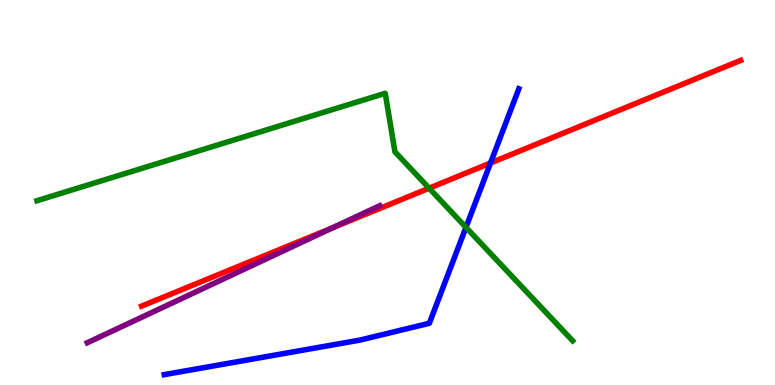[{'lines': ['blue', 'red'], 'intersections': [{'x': 6.33, 'y': 5.77}]}, {'lines': ['green', 'red'], 'intersections': [{'x': 5.54, 'y': 5.11}]}, {'lines': ['purple', 'red'], 'intersections': [{'x': 4.29, 'y': 4.08}]}, {'lines': ['blue', 'green'], 'intersections': [{'x': 6.01, 'y': 4.09}]}, {'lines': ['blue', 'purple'], 'intersections': []}, {'lines': ['green', 'purple'], 'intersections': []}]